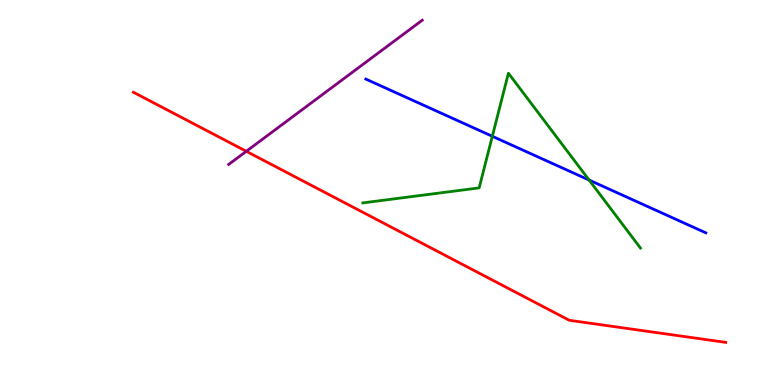[{'lines': ['blue', 'red'], 'intersections': []}, {'lines': ['green', 'red'], 'intersections': []}, {'lines': ['purple', 'red'], 'intersections': [{'x': 3.18, 'y': 6.07}]}, {'lines': ['blue', 'green'], 'intersections': [{'x': 6.35, 'y': 6.46}, {'x': 7.6, 'y': 5.32}]}, {'lines': ['blue', 'purple'], 'intersections': []}, {'lines': ['green', 'purple'], 'intersections': []}]